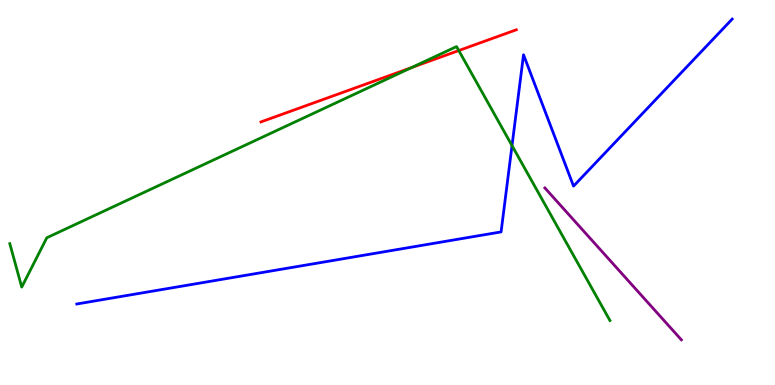[{'lines': ['blue', 'red'], 'intersections': []}, {'lines': ['green', 'red'], 'intersections': [{'x': 5.31, 'y': 8.24}, {'x': 5.92, 'y': 8.69}]}, {'lines': ['purple', 'red'], 'intersections': []}, {'lines': ['blue', 'green'], 'intersections': [{'x': 6.61, 'y': 6.22}]}, {'lines': ['blue', 'purple'], 'intersections': []}, {'lines': ['green', 'purple'], 'intersections': []}]